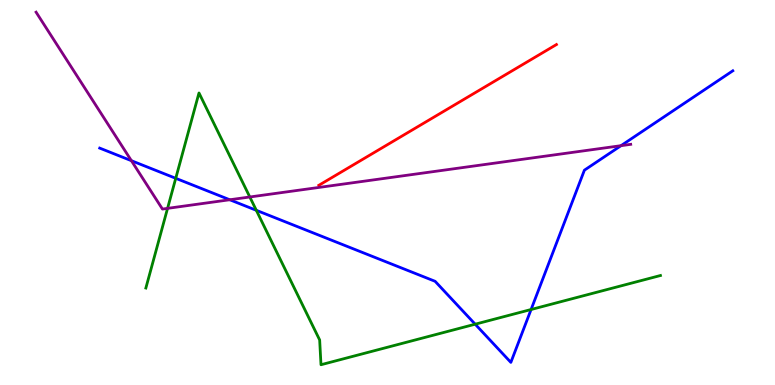[{'lines': ['blue', 'red'], 'intersections': []}, {'lines': ['green', 'red'], 'intersections': []}, {'lines': ['purple', 'red'], 'intersections': []}, {'lines': ['blue', 'green'], 'intersections': [{'x': 2.27, 'y': 5.37}, {'x': 3.31, 'y': 4.54}, {'x': 6.13, 'y': 1.58}, {'x': 6.85, 'y': 1.96}]}, {'lines': ['blue', 'purple'], 'intersections': [{'x': 1.7, 'y': 5.83}, {'x': 2.96, 'y': 4.81}, {'x': 8.01, 'y': 6.22}]}, {'lines': ['green', 'purple'], 'intersections': [{'x': 2.16, 'y': 4.59}, {'x': 3.22, 'y': 4.88}]}]